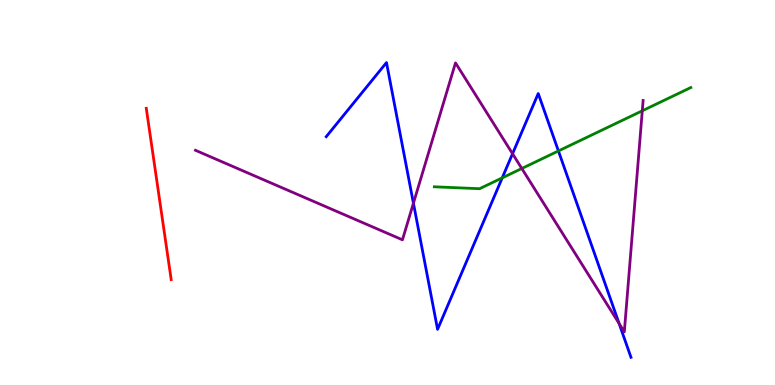[{'lines': ['blue', 'red'], 'intersections': []}, {'lines': ['green', 'red'], 'intersections': []}, {'lines': ['purple', 'red'], 'intersections': []}, {'lines': ['blue', 'green'], 'intersections': [{'x': 6.48, 'y': 5.38}, {'x': 7.21, 'y': 6.08}]}, {'lines': ['blue', 'purple'], 'intersections': [{'x': 5.33, 'y': 4.72}, {'x': 6.61, 'y': 6.01}, {'x': 7.99, 'y': 1.6}]}, {'lines': ['green', 'purple'], 'intersections': [{'x': 6.73, 'y': 5.62}, {'x': 8.29, 'y': 7.12}]}]